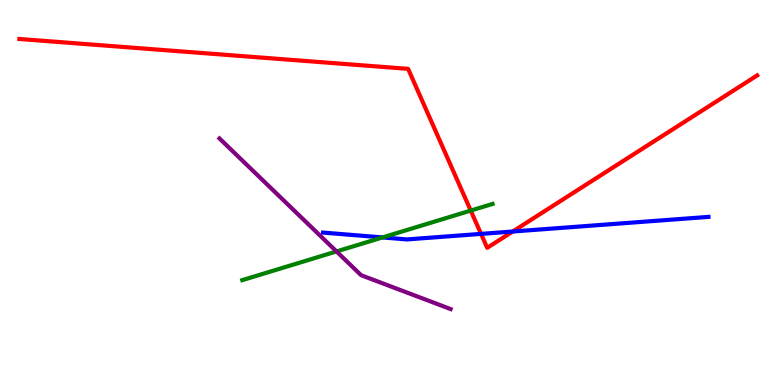[{'lines': ['blue', 'red'], 'intersections': [{'x': 6.21, 'y': 3.93}, {'x': 6.62, 'y': 3.99}]}, {'lines': ['green', 'red'], 'intersections': [{'x': 6.07, 'y': 4.53}]}, {'lines': ['purple', 'red'], 'intersections': []}, {'lines': ['blue', 'green'], 'intersections': [{'x': 4.94, 'y': 3.83}]}, {'lines': ['blue', 'purple'], 'intersections': []}, {'lines': ['green', 'purple'], 'intersections': [{'x': 4.34, 'y': 3.47}]}]